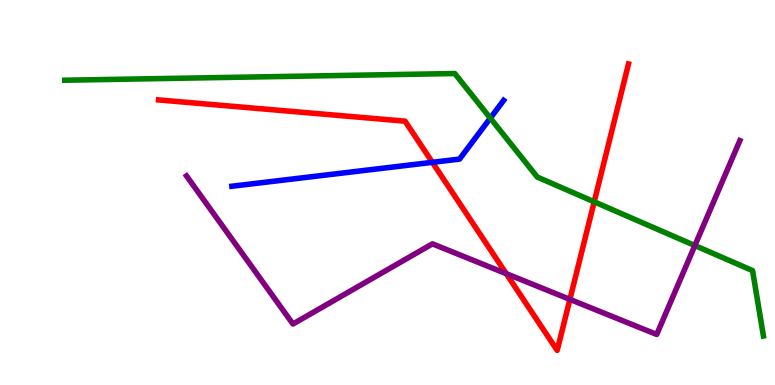[{'lines': ['blue', 'red'], 'intersections': [{'x': 5.58, 'y': 5.78}]}, {'lines': ['green', 'red'], 'intersections': [{'x': 7.67, 'y': 4.76}]}, {'lines': ['purple', 'red'], 'intersections': [{'x': 6.53, 'y': 2.89}, {'x': 7.35, 'y': 2.22}]}, {'lines': ['blue', 'green'], 'intersections': [{'x': 6.33, 'y': 6.93}]}, {'lines': ['blue', 'purple'], 'intersections': []}, {'lines': ['green', 'purple'], 'intersections': [{'x': 8.97, 'y': 3.62}]}]